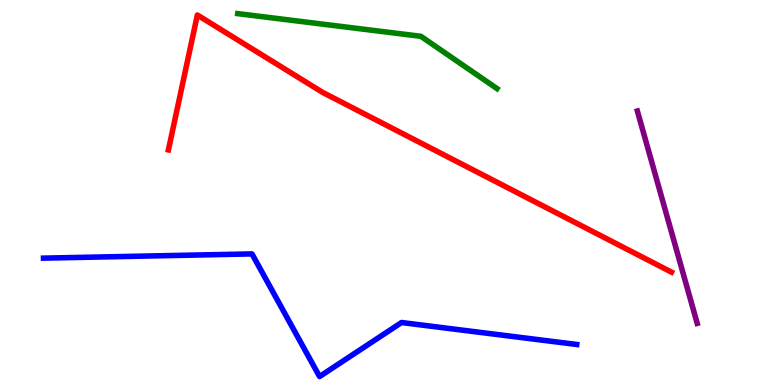[{'lines': ['blue', 'red'], 'intersections': []}, {'lines': ['green', 'red'], 'intersections': []}, {'lines': ['purple', 'red'], 'intersections': []}, {'lines': ['blue', 'green'], 'intersections': []}, {'lines': ['blue', 'purple'], 'intersections': []}, {'lines': ['green', 'purple'], 'intersections': []}]